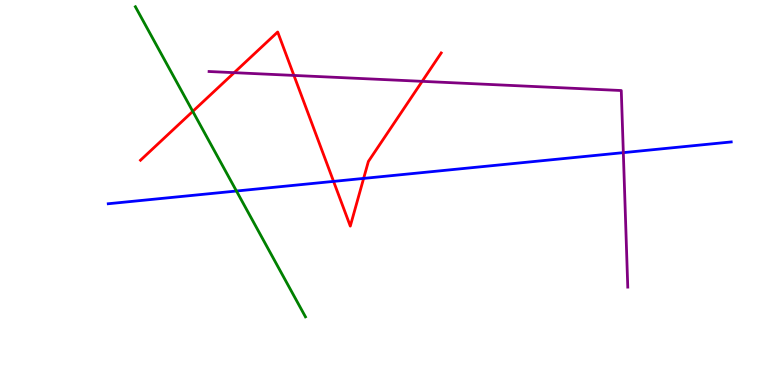[{'lines': ['blue', 'red'], 'intersections': [{'x': 4.3, 'y': 5.29}, {'x': 4.69, 'y': 5.37}]}, {'lines': ['green', 'red'], 'intersections': [{'x': 2.49, 'y': 7.11}]}, {'lines': ['purple', 'red'], 'intersections': [{'x': 3.02, 'y': 8.11}, {'x': 3.79, 'y': 8.04}, {'x': 5.45, 'y': 7.89}]}, {'lines': ['blue', 'green'], 'intersections': [{'x': 3.05, 'y': 5.04}]}, {'lines': ['blue', 'purple'], 'intersections': [{'x': 8.04, 'y': 6.04}]}, {'lines': ['green', 'purple'], 'intersections': []}]